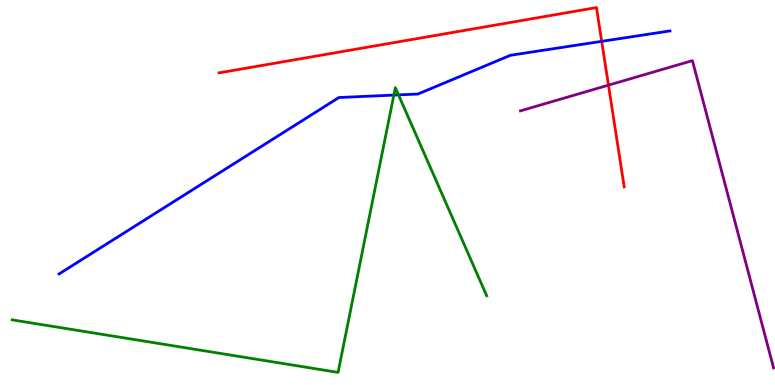[{'lines': ['blue', 'red'], 'intersections': [{'x': 7.76, 'y': 8.93}]}, {'lines': ['green', 'red'], 'intersections': []}, {'lines': ['purple', 'red'], 'intersections': [{'x': 7.85, 'y': 7.79}]}, {'lines': ['blue', 'green'], 'intersections': [{'x': 5.08, 'y': 7.53}, {'x': 5.14, 'y': 7.54}]}, {'lines': ['blue', 'purple'], 'intersections': []}, {'lines': ['green', 'purple'], 'intersections': []}]